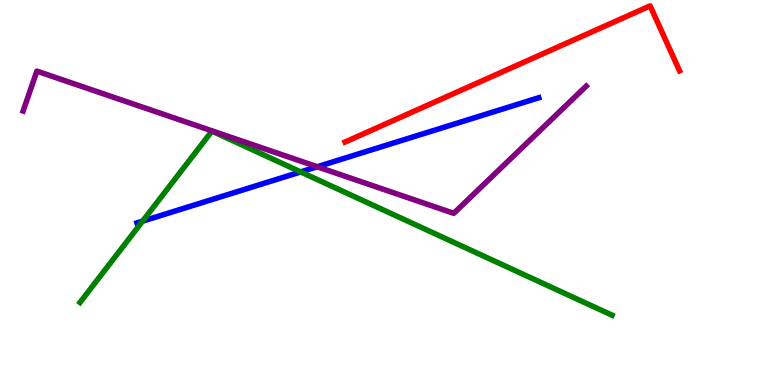[{'lines': ['blue', 'red'], 'intersections': []}, {'lines': ['green', 'red'], 'intersections': []}, {'lines': ['purple', 'red'], 'intersections': []}, {'lines': ['blue', 'green'], 'intersections': [{'x': 1.84, 'y': 4.26}, {'x': 3.88, 'y': 5.53}]}, {'lines': ['blue', 'purple'], 'intersections': [{'x': 4.09, 'y': 5.67}]}, {'lines': ['green', 'purple'], 'intersections': []}]